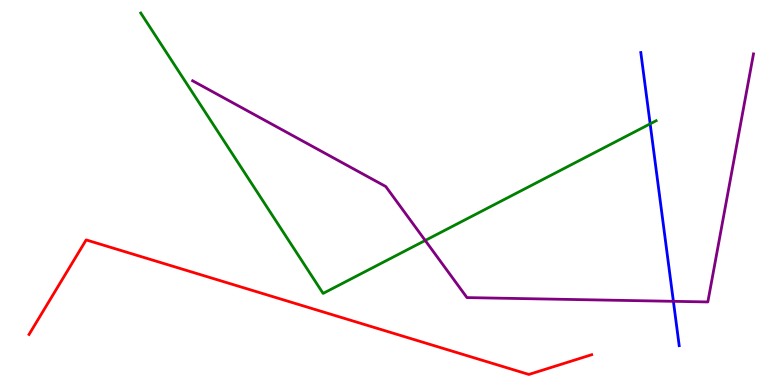[{'lines': ['blue', 'red'], 'intersections': []}, {'lines': ['green', 'red'], 'intersections': []}, {'lines': ['purple', 'red'], 'intersections': []}, {'lines': ['blue', 'green'], 'intersections': [{'x': 8.39, 'y': 6.78}]}, {'lines': ['blue', 'purple'], 'intersections': [{'x': 8.69, 'y': 2.17}]}, {'lines': ['green', 'purple'], 'intersections': [{'x': 5.49, 'y': 3.75}]}]